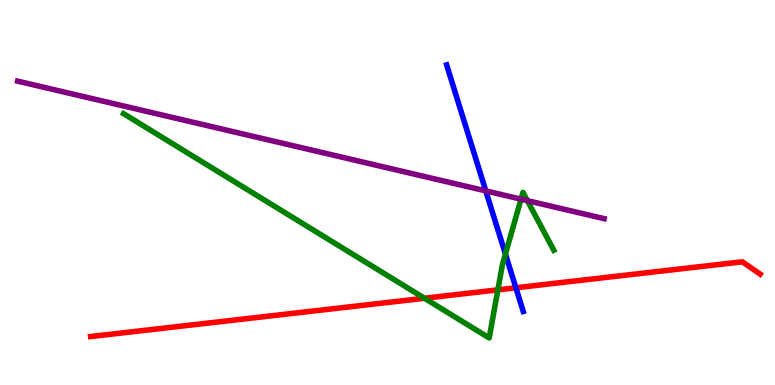[{'lines': ['blue', 'red'], 'intersections': [{'x': 6.66, 'y': 2.53}]}, {'lines': ['green', 'red'], 'intersections': [{'x': 5.48, 'y': 2.25}, {'x': 6.42, 'y': 2.47}]}, {'lines': ['purple', 'red'], 'intersections': []}, {'lines': ['blue', 'green'], 'intersections': [{'x': 6.52, 'y': 3.4}]}, {'lines': ['blue', 'purple'], 'intersections': [{'x': 6.27, 'y': 5.04}]}, {'lines': ['green', 'purple'], 'intersections': [{'x': 6.72, 'y': 4.83}, {'x': 6.8, 'y': 4.79}]}]